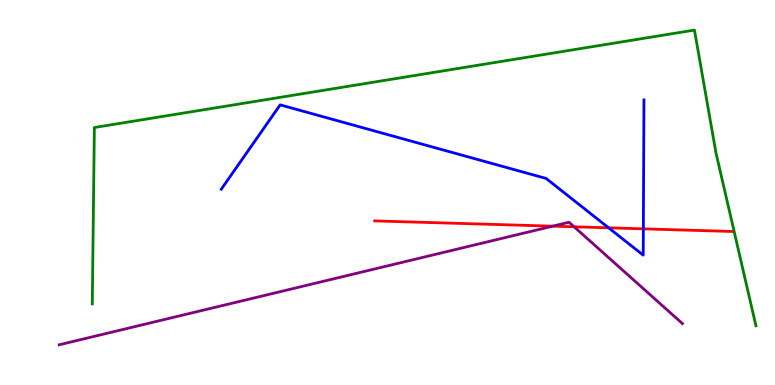[{'lines': ['blue', 'red'], 'intersections': [{'x': 7.85, 'y': 4.08}, {'x': 8.3, 'y': 4.06}]}, {'lines': ['green', 'red'], 'intersections': []}, {'lines': ['purple', 'red'], 'intersections': [{'x': 7.13, 'y': 4.13}, {'x': 7.41, 'y': 4.11}]}, {'lines': ['blue', 'green'], 'intersections': []}, {'lines': ['blue', 'purple'], 'intersections': []}, {'lines': ['green', 'purple'], 'intersections': []}]